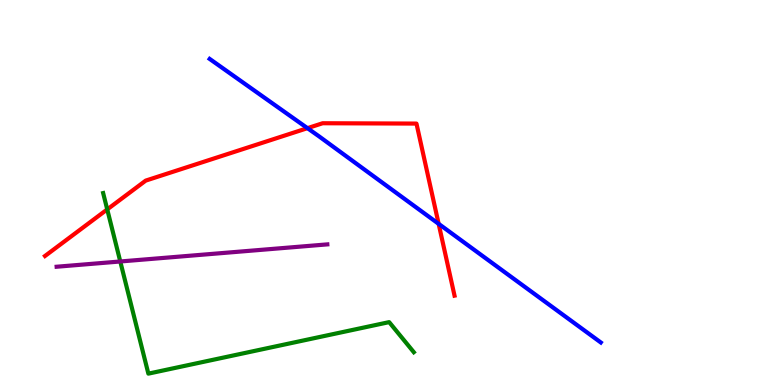[{'lines': ['blue', 'red'], 'intersections': [{'x': 3.97, 'y': 6.67}, {'x': 5.66, 'y': 4.19}]}, {'lines': ['green', 'red'], 'intersections': [{'x': 1.38, 'y': 4.56}]}, {'lines': ['purple', 'red'], 'intersections': []}, {'lines': ['blue', 'green'], 'intersections': []}, {'lines': ['blue', 'purple'], 'intersections': []}, {'lines': ['green', 'purple'], 'intersections': [{'x': 1.55, 'y': 3.21}]}]